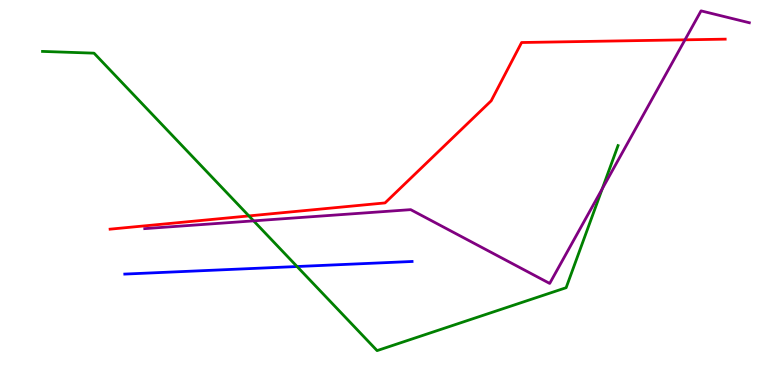[{'lines': ['blue', 'red'], 'intersections': []}, {'lines': ['green', 'red'], 'intersections': [{'x': 3.21, 'y': 4.39}]}, {'lines': ['purple', 'red'], 'intersections': [{'x': 8.84, 'y': 8.97}]}, {'lines': ['blue', 'green'], 'intersections': [{'x': 3.83, 'y': 3.08}]}, {'lines': ['blue', 'purple'], 'intersections': []}, {'lines': ['green', 'purple'], 'intersections': [{'x': 3.27, 'y': 4.26}, {'x': 7.77, 'y': 5.1}]}]